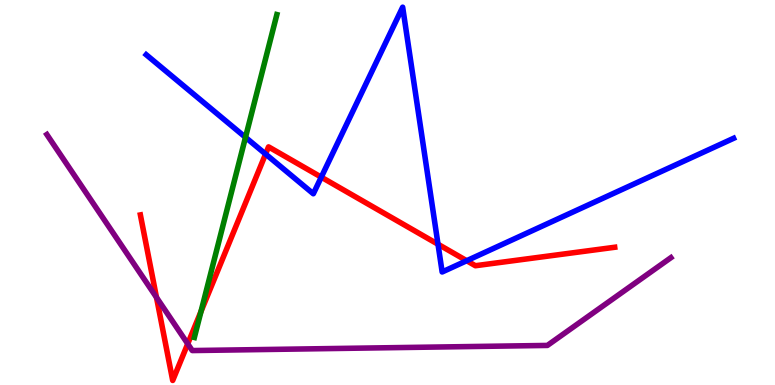[{'lines': ['blue', 'red'], 'intersections': [{'x': 3.43, 'y': 6.0}, {'x': 4.15, 'y': 5.4}, {'x': 5.65, 'y': 3.66}, {'x': 6.02, 'y': 3.23}]}, {'lines': ['green', 'red'], 'intersections': [{'x': 2.59, 'y': 1.91}]}, {'lines': ['purple', 'red'], 'intersections': [{'x': 2.02, 'y': 2.28}, {'x': 2.42, 'y': 1.07}]}, {'lines': ['blue', 'green'], 'intersections': [{'x': 3.17, 'y': 6.43}]}, {'lines': ['blue', 'purple'], 'intersections': []}, {'lines': ['green', 'purple'], 'intersections': []}]